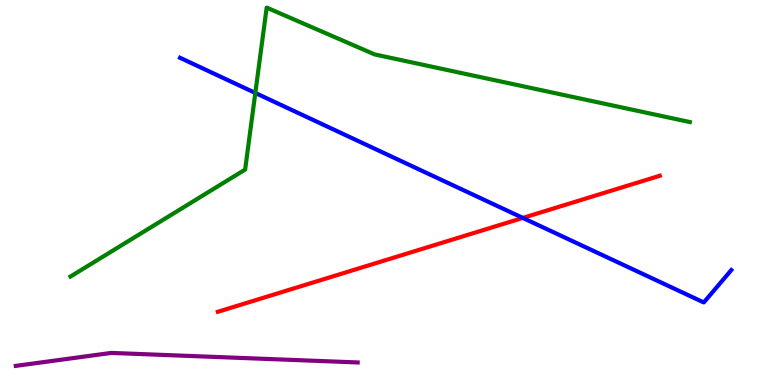[{'lines': ['blue', 'red'], 'intersections': [{'x': 6.75, 'y': 4.34}]}, {'lines': ['green', 'red'], 'intersections': []}, {'lines': ['purple', 'red'], 'intersections': []}, {'lines': ['blue', 'green'], 'intersections': [{'x': 3.29, 'y': 7.59}]}, {'lines': ['blue', 'purple'], 'intersections': []}, {'lines': ['green', 'purple'], 'intersections': []}]